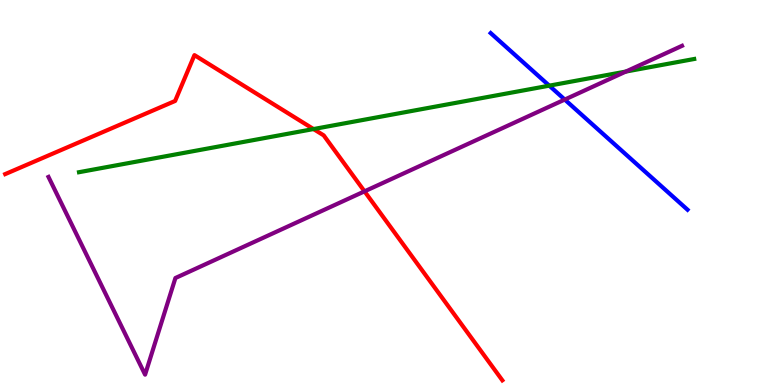[{'lines': ['blue', 'red'], 'intersections': []}, {'lines': ['green', 'red'], 'intersections': [{'x': 4.05, 'y': 6.65}]}, {'lines': ['purple', 'red'], 'intersections': [{'x': 4.7, 'y': 5.03}]}, {'lines': ['blue', 'green'], 'intersections': [{'x': 7.09, 'y': 7.77}]}, {'lines': ['blue', 'purple'], 'intersections': [{'x': 7.29, 'y': 7.41}]}, {'lines': ['green', 'purple'], 'intersections': [{'x': 8.08, 'y': 8.14}]}]